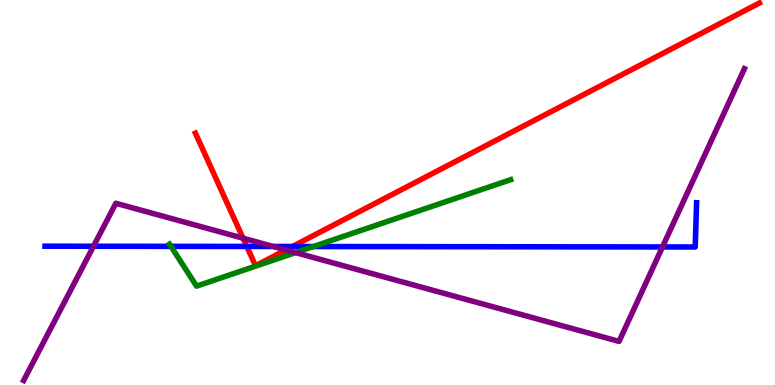[{'lines': ['blue', 'red'], 'intersections': [{'x': 3.18, 'y': 3.6}, {'x': 3.77, 'y': 3.6}]}, {'lines': ['green', 'red'], 'intersections': []}, {'lines': ['purple', 'red'], 'intersections': [{'x': 3.14, 'y': 3.81}, {'x': 3.69, 'y': 3.51}]}, {'lines': ['blue', 'green'], 'intersections': [{'x': 2.21, 'y': 3.6}, {'x': 4.04, 'y': 3.6}]}, {'lines': ['blue', 'purple'], 'intersections': [{'x': 1.21, 'y': 3.6}, {'x': 3.53, 'y': 3.6}, {'x': 8.55, 'y': 3.59}]}, {'lines': ['green', 'purple'], 'intersections': [{'x': 3.81, 'y': 3.44}]}]